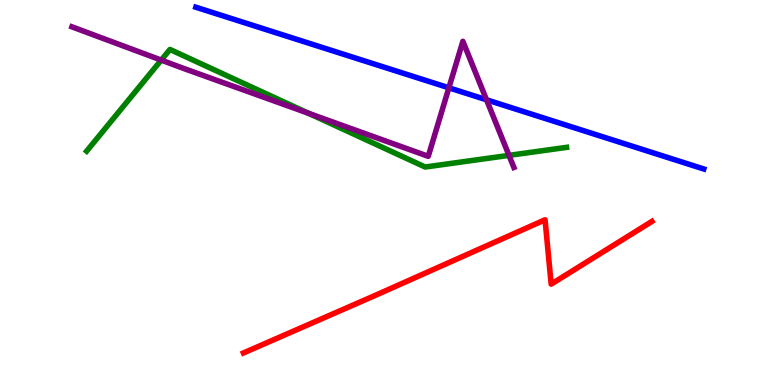[{'lines': ['blue', 'red'], 'intersections': []}, {'lines': ['green', 'red'], 'intersections': []}, {'lines': ['purple', 'red'], 'intersections': []}, {'lines': ['blue', 'green'], 'intersections': []}, {'lines': ['blue', 'purple'], 'intersections': [{'x': 5.79, 'y': 7.72}, {'x': 6.28, 'y': 7.41}]}, {'lines': ['green', 'purple'], 'intersections': [{'x': 2.08, 'y': 8.44}, {'x': 3.98, 'y': 7.06}, {'x': 6.57, 'y': 5.96}]}]